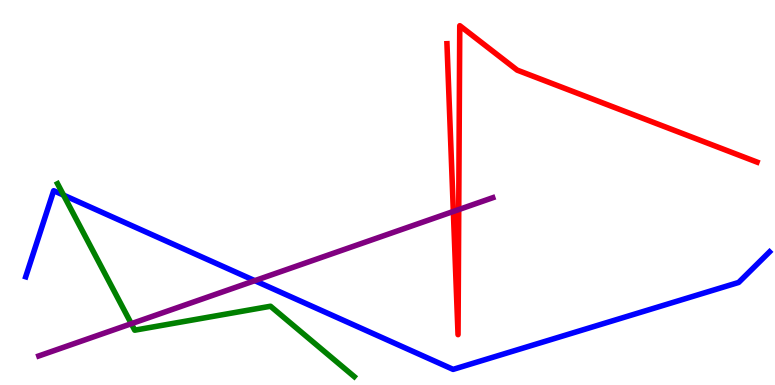[{'lines': ['blue', 'red'], 'intersections': []}, {'lines': ['green', 'red'], 'intersections': []}, {'lines': ['purple', 'red'], 'intersections': [{'x': 5.85, 'y': 4.51}, {'x': 5.92, 'y': 4.56}]}, {'lines': ['blue', 'green'], 'intersections': [{'x': 0.82, 'y': 4.93}]}, {'lines': ['blue', 'purple'], 'intersections': [{'x': 3.29, 'y': 2.71}]}, {'lines': ['green', 'purple'], 'intersections': [{'x': 1.69, 'y': 1.59}]}]